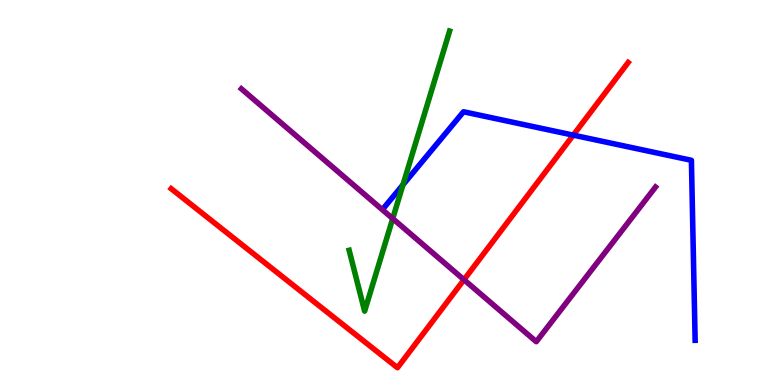[{'lines': ['blue', 'red'], 'intersections': [{'x': 7.4, 'y': 6.49}]}, {'lines': ['green', 'red'], 'intersections': []}, {'lines': ['purple', 'red'], 'intersections': [{'x': 5.99, 'y': 2.73}]}, {'lines': ['blue', 'green'], 'intersections': [{'x': 5.2, 'y': 5.2}]}, {'lines': ['blue', 'purple'], 'intersections': []}, {'lines': ['green', 'purple'], 'intersections': [{'x': 5.07, 'y': 4.32}]}]